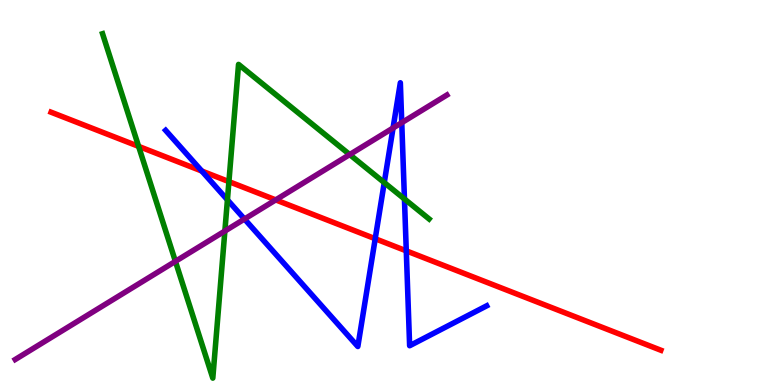[{'lines': ['blue', 'red'], 'intersections': [{'x': 2.6, 'y': 5.56}, {'x': 4.84, 'y': 3.8}, {'x': 5.24, 'y': 3.48}]}, {'lines': ['green', 'red'], 'intersections': [{'x': 1.79, 'y': 6.2}, {'x': 2.95, 'y': 5.28}]}, {'lines': ['purple', 'red'], 'intersections': [{'x': 3.56, 'y': 4.81}]}, {'lines': ['blue', 'green'], 'intersections': [{'x': 2.93, 'y': 4.81}, {'x': 4.96, 'y': 5.26}, {'x': 5.22, 'y': 4.83}]}, {'lines': ['blue', 'purple'], 'intersections': [{'x': 3.15, 'y': 4.31}, {'x': 5.07, 'y': 6.68}, {'x': 5.18, 'y': 6.81}]}, {'lines': ['green', 'purple'], 'intersections': [{'x': 2.26, 'y': 3.21}, {'x': 2.9, 'y': 4.0}, {'x': 4.51, 'y': 5.99}]}]